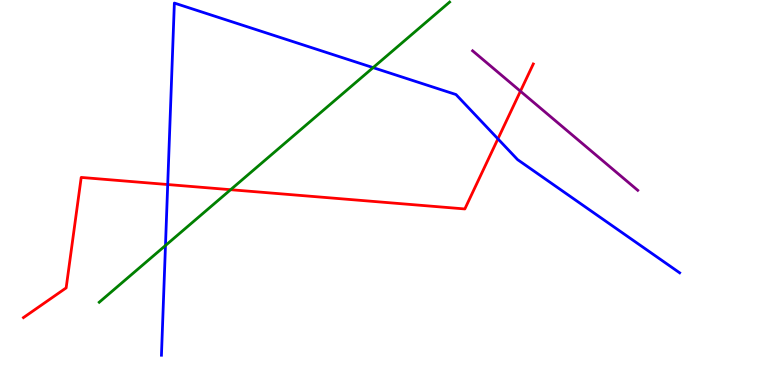[{'lines': ['blue', 'red'], 'intersections': [{'x': 2.16, 'y': 5.21}, {'x': 6.42, 'y': 6.39}]}, {'lines': ['green', 'red'], 'intersections': [{'x': 2.98, 'y': 5.07}]}, {'lines': ['purple', 'red'], 'intersections': [{'x': 6.72, 'y': 7.63}]}, {'lines': ['blue', 'green'], 'intersections': [{'x': 2.14, 'y': 3.62}, {'x': 4.81, 'y': 8.24}]}, {'lines': ['blue', 'purple'], 'intersections': []}, {'lines': ['green', 'purple'], 'intersections': []}]